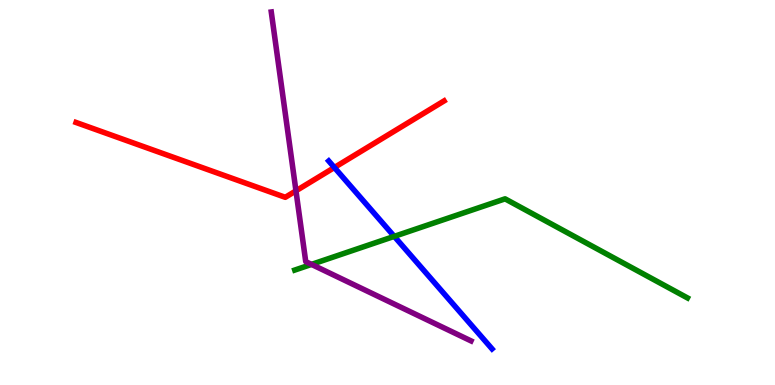[{'lines': ['blue', 'red'], 'intersections': [{'x': 4.31, 'y': 5.65}]}, {'lines': ['green', 'red'], 'intersections': []}, {'lines': ['purple', 'red'], 'intersections': [{'x': 3.82, 'y': 5.04}]}, {'lines': ['blue', 'green'], 'intersections': [{'x': 5.09, 'y': 3.86}]}, {'lines': ['blue', 'purple'], 'intersections': []}, {'lines': ['green', 'purple'], 'intersections': [{'x': 4.02, 'y': 3.13}]}]